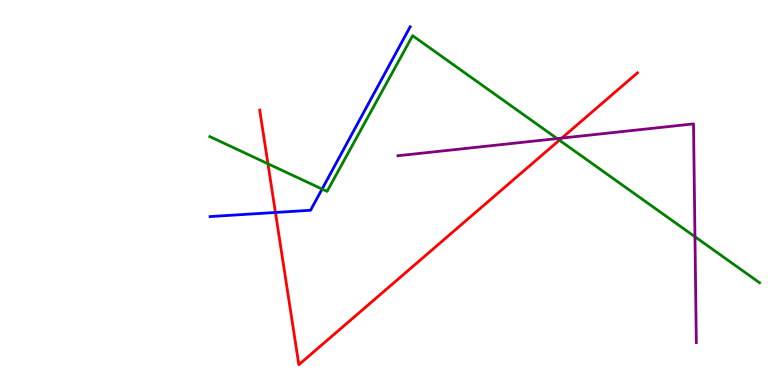[{'lines': ['blue', 'red'], 'intersections': [{'x': 3.55, 'y': 4.48}]}, {'lines': ['green', 'red'], 'intersections': [{'x': 3.46, 'y': 5.75}, {'x': 7.22, 'y': 6.36}]}, {'lines': ['purple', 'red'], 'intersections': [{'x': 7.25, 'y': 6.41}]}, {'lines': ['blue', 'green'], 'intersections': [{'x': 4.16, 'y': 5.09}]}, {'lines': ['blue', 'purple'], 'intersections': []}, {'lines': ['green', 'purple'], 'intersections': [{'x': 7.19, 'y': 6.4}, {'x': 8.97, 'y': 3.85}]}]